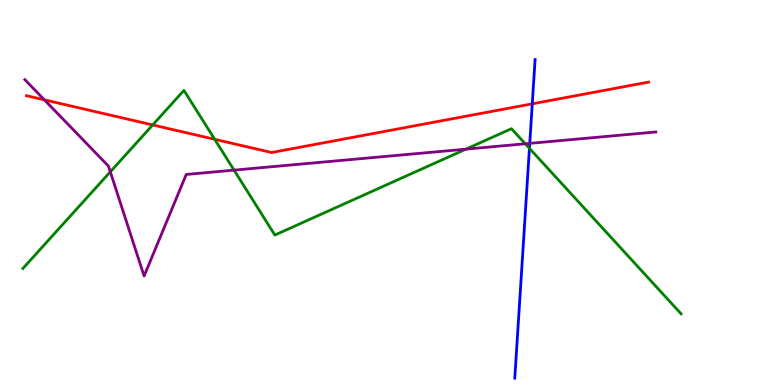[{'lines': ['blue', 'red'], 'intersections': [{'x': 6.87, 'y': 7.3}]}, {'lines': ['green', 'red'], 'intersections': [{'x': 1.97, 'y': 6.75}, {'x': 2.77, 'y': 6.38}]}, {'lines': ['purple', 'red'], 'intersections': [{'x': 0.573, 'y': 7.41}]}, {'lines': ['blue', 'green'], 'intersections': [{'x': 6.83, 'y': 6.15}]}, {'lines': ['blue', 'purple'], 'intersections': [{'x': 6.84, 'y': 6.28}]}, {'lines': ['green', 'purple'], 'intersections': [{'x': 1.42, 'y': 5.54}, {'x': 3.02, 'y': 5.58}, {'x': 6.01, 'y': 6.13}, {'x': 6.78, 'y': 6.27}]}]